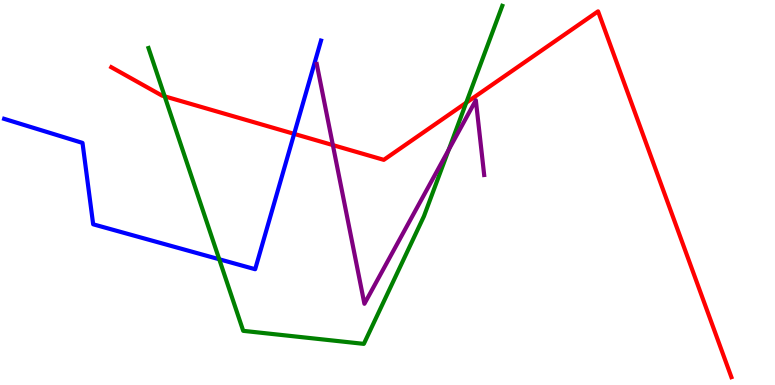[{'lines': ['blue', 'red'], 'intersections': [{'x': 3.8, 'y': 6.52}]}, {'lines': ['green', 'red'], 'intersections': [{'x': 2.12, 'y': 7.5}, {'x': 6.02, 'y': 7.33}]}, {'lines': ['purple', 'red'], 'intersections': [{'x': 4.3, 'y': 6.23}]}, {'lines': ['blue', 'green'], 'intersections': [{'x': 2.83, 'y': 3.27}]}, {'lines': ['blue', 'purple'], 'intersections': []}, {'lines': ['green', 'purple'], 'intersections': [{'x': 5.79, 'y': 6.11}]}]